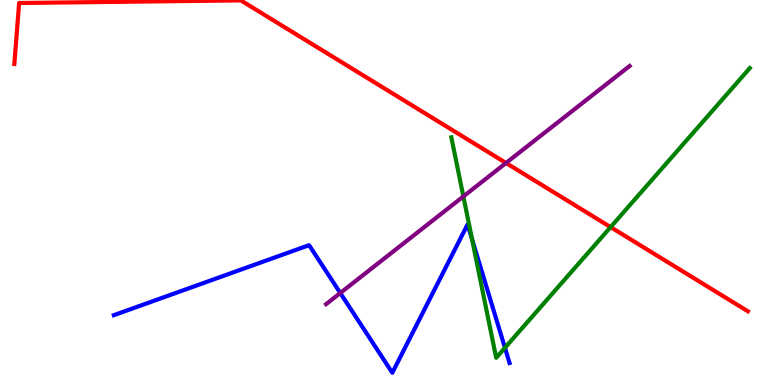[{'lines': ['blue', 'red'], 'intersections': []}, {'lines': ['green', 'red'], 'intersections': [{'x': 7.88, 'y': 4.1}]}, {'lines': ['purple', 'red'], 'intersections': [{'x': 6.53, 'y': 5.77}]}, {'lines': ['blue', 'green'], 'intersections': [{'x': 6.09, 'y': 3.78}, {'x': 6.52, 'y': 0.967}]}, {'lines': ['blue', 'purple'], 'intersections': [{'x': 4.39, 'y': 2.39}]}, {'lines': ['green', 'purple'], 'intersections': [{'x': 5.98, 'y': 4.9}]}]